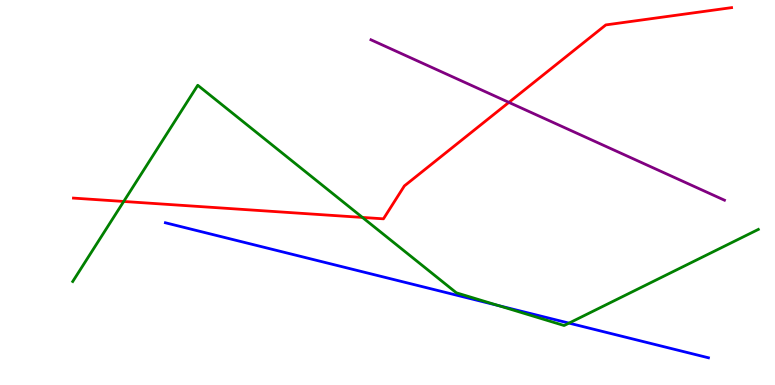[{'lines': ['blue', 'red'], 'intersections': []}, {'lines': ['green', 'red'], 'intersections': [{'x': 1.6, 'y': 4.77}, {'x': 4.68, 'y': 4.35}]}, {'lines': ['purple', 'red'], 'intersections': [{'x': 6.57, 'y': 7.34}]}, {'lines': ['blue', 'green'], 'intersections': [{'x': 6.43, 'y': 2.06}, {'x': 7.34, 'y': 1.61}]}, {'lines': ['blue', 'purple'], 'intersections': []}, {'lines': ['green', 'purple'], 'intersections': []}]